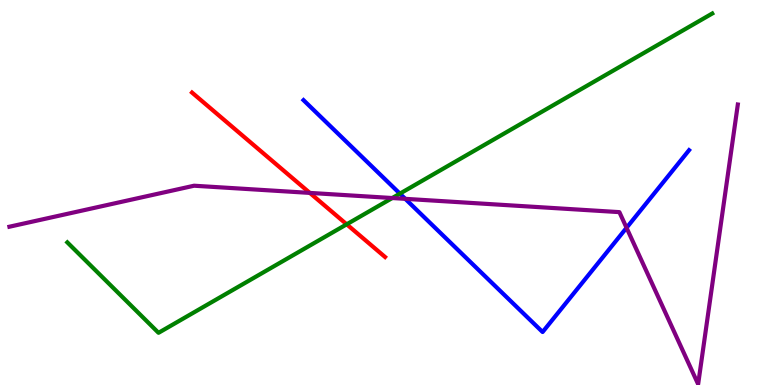[{'lines': ['blue', 'red'], 'intersections': []}, {'lines': ['green', 'red'], 'intersections': [{'x': 4.47, 'y': 4.17}]}, {'lines': ['purple', 'red'], 'intersections': [{'x': 4.0, 'y': 4.99}]}, {'lines': ['blue', 'green'], 'intersections': [{'x': 5.16, 'y': 4.97}]}, {'lines': ['blue', 'purple'], 'intersections': [{'x': 5.23, 'y': 4.84}, {'x': 8.08, 'y': 4.08}]}, {'lines': ['green', 'purple'], 'intersections': [{'x': 5.06, 'y': 4.86}]}]